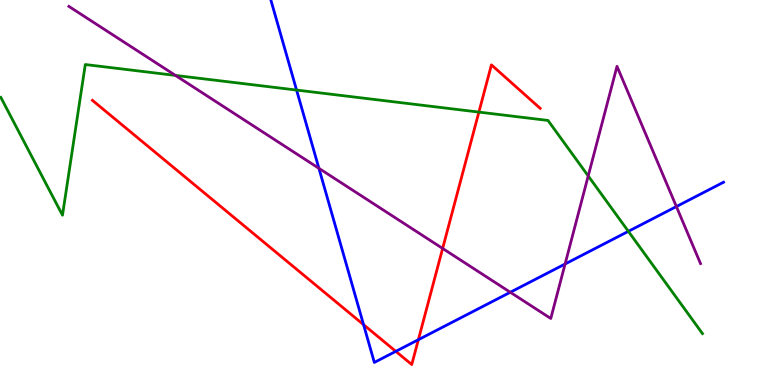[{'lines': ['blue', 'red'], 'intersections': [{'x': 4.69, 'y': 1.57}, {'x': 5.11, 'y': 0.874}, {'x': 5.4, 'y': 1.18}]}, {'lines': ['green', 'red'], 'intersections': [{'x': 6.18, 'y': 7.09}]}, {'lines': ['purple', 'red'], 'intersections': [{'x': 5.71, 'y': 3.55}]}, {'lines': ['blue', 'green'], 'intersections': [{'x': 3.83, 'y': 7.66}, {'x': 8.11, 'y': 3.99}]}, {'lines': ['blue', 'purple'], 'intersections': [{'x': 4.12, 'y': 5.63}, {'x': 6.58, 'y': 2.41}, {'x': 7.29, 'y': 3.14}, {'x': 8.73, 'y': 4.63}]}, {'lines': ['green', 'purple'], 'intersections': [{'x': 2.26, 'y': 8.04}, {'x': 7.59, 'y': 5.43}]}]